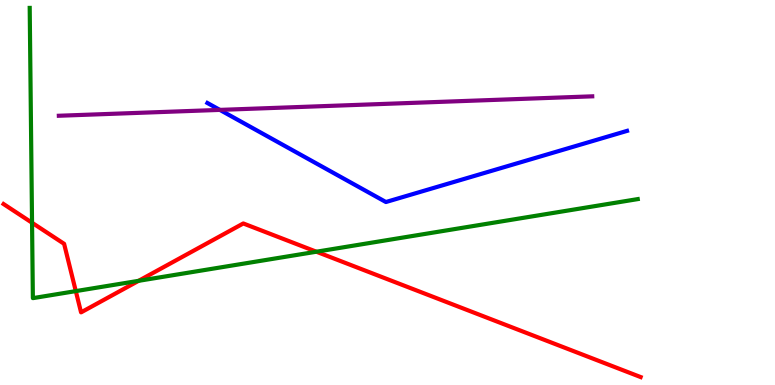[{'lines': ['blue', 'red'], 'intersections': []}, {'lines': ['green', 'red'], 'intersections': [{'x': 0.414, 'y': 4.21}, {'x': 0.978, 'y': 2.44}, {'x': 1.79, 'y': 2.71}, {'x': 4.08, 'y': 3.46}]}, {'lines': ['purple', 'red'], 'intersections': []}, {'lines': ['blue', 'green'], 'intersections': []}, {'lines': ['blue', 'purple'], 'intersections': [{'x': 2.84, 'y': 7.15}]}, {'lines': ['green', 'purple'], 'intersections': []}]